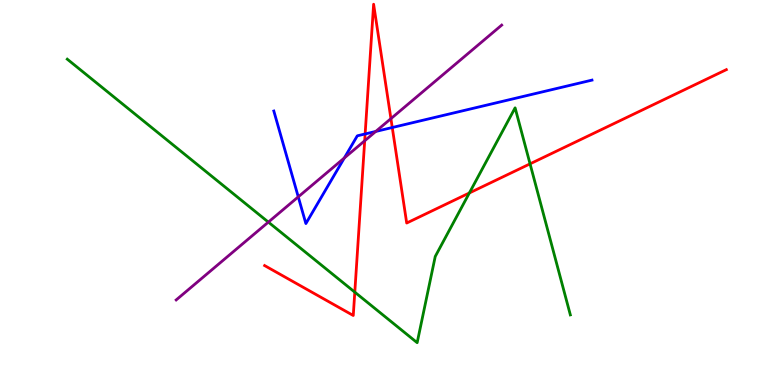[{'lines': ['blue', 'red'], 'intersections': [{'x': 4.71, 'y': 6.52}, {'x': 5.06, 'y': 6.69}]}, {'lines': ['green', 'red'], 'intersections': [{'x': 4.58, 'y': 2.41}, {'x': 6.06, 'y': 4.99}, {'x': 6.84, 'y': 5.74}]}, {'lines': ['purple', 'red'], 'intersections': [{'x': 4.71, 'y': 6.34}, {'x': 5.04, 'y': 6.92}]}, {'lines': ['blue', 'green'], 'intersections': []}, {'lines': ['blue', 'purple'], 'intersections': [{'x': 3.85, 'y': 4.89}, {'x': 4.44, 'y': 5.9}, {'x': 4.85, 'y': 6.59}]}, {'lines': ['green', 'purple'], 'intersections': [{'x': 3.46, 'y': 4.23}]}]